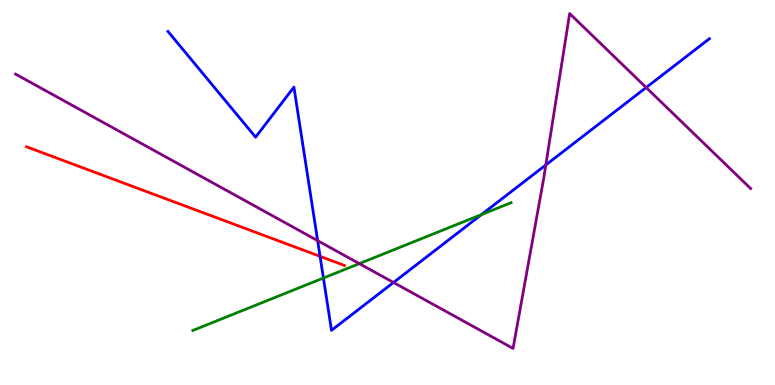[{'lines': ['blue', 'red'], 'intersections': [{'x': 4.13, 'y': 3.34}]}, {'lines': ['green', 'red'], 'intersections': []}, {'lines': ['purple', 'red'], 'intersections': []}, {'lines': ['blue', 'green'], 'intersections': [{'x': 4.17, 'y': 2.78}, {'x': 6.21, 'y': 4.43}]}, {'lines': ['blue', 'purple'], 'intersections': [{'x': 4.1, 'y': 3.75}, {'x': 5.08, 'y': 2.66}, {'x': 7.04, 'y': 5.72}, {'x': 8.34, 'y': 7.73}]}, {'lines': ['green', 'purple'], 'intersections': [{'x': 4.64, 'y': 3.15}]}]